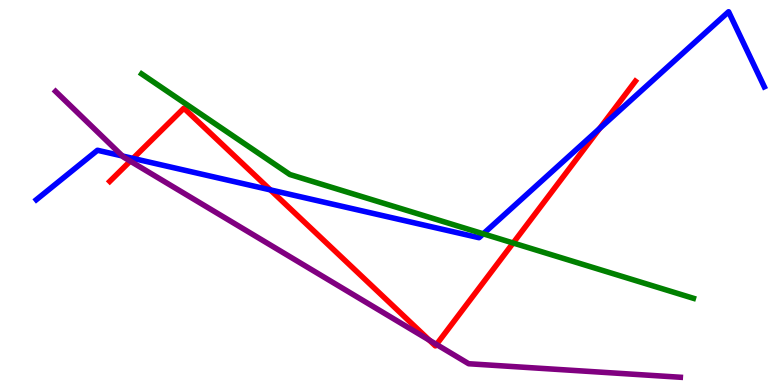[{'lines': ['blue', 'red'], 'intersections': [{'x': 1.72, 'y': 5.89}, {'x': 3.49, 'y': 5.07}, {'x': 7.74, 'y': 6.66}]}, {'lines': ['green', 'red'], 'intersections': [{'x': 6.62, 'y': 3.69}]}, {'lines': ['purple', 'red'], 'intersections': [{'x': 1.68, 'y': 5.81}, {'x': 5.54, 'y': 1.17}, {'x': 5.63, 'y': 1.05}]}, {'lines': ['blue', 'green'], 'intersections': [{'x': 6.24, 'y': 3.93}]}, {'lines': ['blue', 'purple'], 'intersections': [{'x': 1.58, 'y': 5.95}]}, {'lines': ['green', 'purple'], 'intersections': []}]